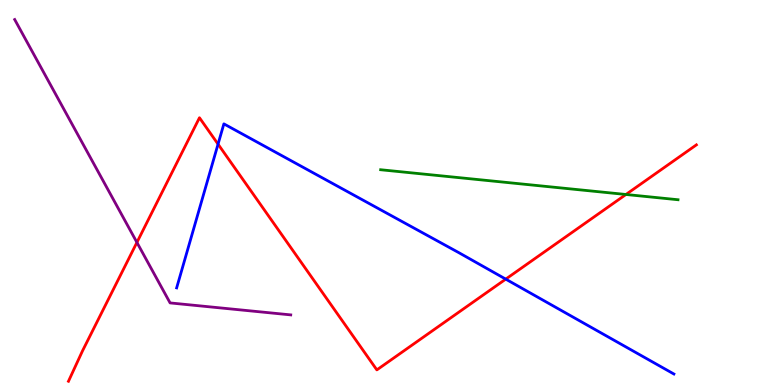[{'lines': ['blue', 'red'], 'intersections': [{'x': 2.81, 'y': 6.26}, {'x': 6.53, 'y': 2.75}]}, {'lines': ['green', 'red'], 'intersections': [{'x': 8.08, 'y': 4.95}]}, {'lines': ['purple', 'red'], 'intersections': [{'x': 1.77, 'y': 3.7}]}, {'lines': ['blue', 'green'], 'intersections': []}, {'lines': ['blue', 'purple'], 'intersections': []}, {'lines': ['green', 'purple'], 'intersections': []}]